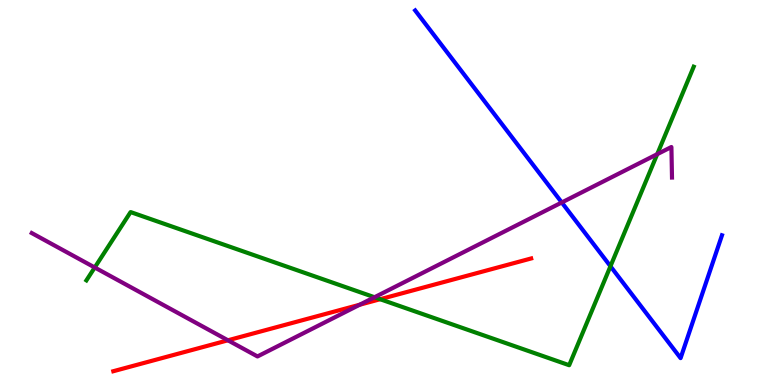[{'lines': ['blue', 'red'], 'intersections': []}, {'lines': ['green', 'red'], 'intersections': [{'x': 4.91, 'y': 2.23}]}, {'lines': ['purple', 'red'], 'intersections': [{'x': 2.94, 'y': 1.16}, {'x': 4.64, 'y': 2.08}]}, {'lines': ['blue', 'green'], 'intersections': [{'x': 7.88, 'y': 3.08}]}, {'lines': ['blue', 'purple'], 'intersections': [{'x': 7.25, 'y': 4.74}]}, {'lines': ['green', 'purple'], 'intersections': [{'x': 1.22, 'y': 3.05}, {'x': 4.83, 'y': 2.28}, {'x': 8.48, 'y': 6.0}]}]